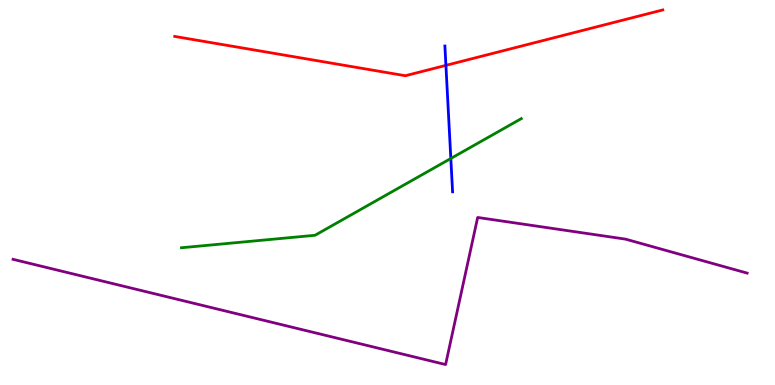[{'lines': ['blue', 'red'], 'intersections': [{'x': 5.75, 'y': 8.3}]}, {'lines': ['green', 'red'], 'intersections': []}, {'lines': ['purple', 'red'], 'intersections': []}, {'lines': ['blue', 'green'], 'intersections': [{'x': 5.82, 'y': 5.88}]}, {'lines': ['blue', 'purple'], 'intersections': []}, {'lines': ['green', 'purple'], 'intersections': []}]